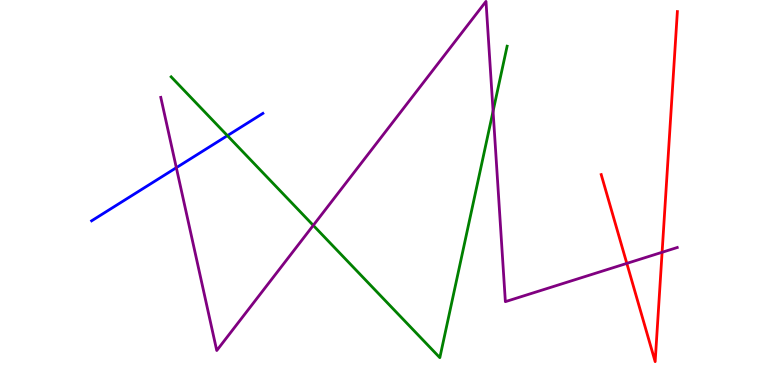[{'lines': ['blue', 'red'], 'intersections': []}, {'lines': ['green', 'red'], 'intersections': []}, {'lines': ['purple', 'red'], 'intersections': [{'x': 8.09, 'y': 3.16}, {'x': 8.54, 'y': 3.45}]}, {'lines': ['blue', 'green'], 'intersections': [{'x': 2.93, 'y': 6.48}]}, {'lines': ['blue', 'purple'], 'intersections': [{'x': 2.28, 'y': 5.64}]}, {'lines': ['green', 'purple'], 'intersections': [{'x': 4.04, 'y': 4.15}, {'x': 6.36, 'y': 7.11}]}]